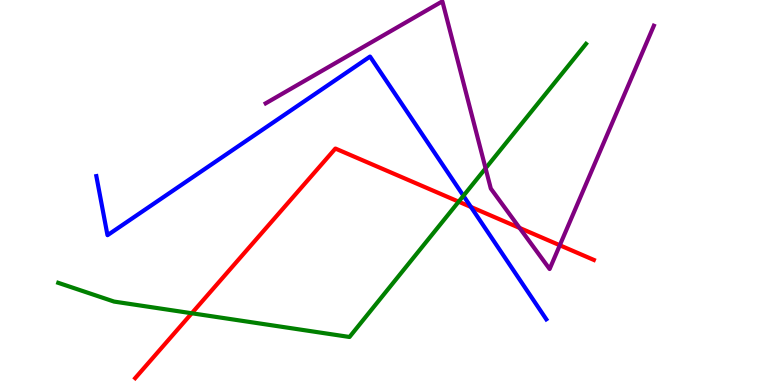[{'lines': ['blue', 'red'], 'intersections': [{'x': 6.08, 'y': 4.62}]}, {'lines': ['green', 'red'], 'intersections': [{'x': 2.47, 'y': 1.86}, {'x': 5.92, 'y': 4.76}]}, {'lines': ['purple', 'red'], 'intersections': [{'x': 6.7, 'y': 4.08}, {'x': 7.22, 'y': 3.63}]}, {'lines': ['blue', 'green'], 'intersections': [{'x': 5.98, 'y': 4.91}]}, {'lines': ['blue', 'purple'], 'intersections': []}, {'lines': ['green', 'purple'], 'intersections': [{'x': 6.27, 'y': 5.63}]}]